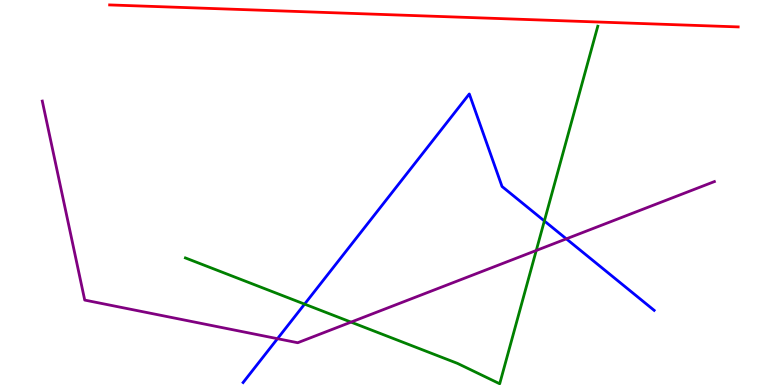[{'lines': ['blue', 'red'], 'intersections': []}, {'lines': ['green', 'red'], 'intersections': []}, {'lines': ['purple', 'red'], 'intersections': []}, {'lines': ['blue', 'green'], 'intersections': [{'x': 3.93, 'y': 2.1}, {'x': 7.02, 'y': 4.26}]}, {'lines': ['blue', 'purple'], 'intersections': [{'x': 3.58, 'y': 1.2}, {'x': 7.31, 'y': 3.8}]}, {'lines': ['green', 'purple'], 'intersections': [{'x': 4.53, 'y': 1.63}, {'x': 6.92, 'y': 3.49}]}]